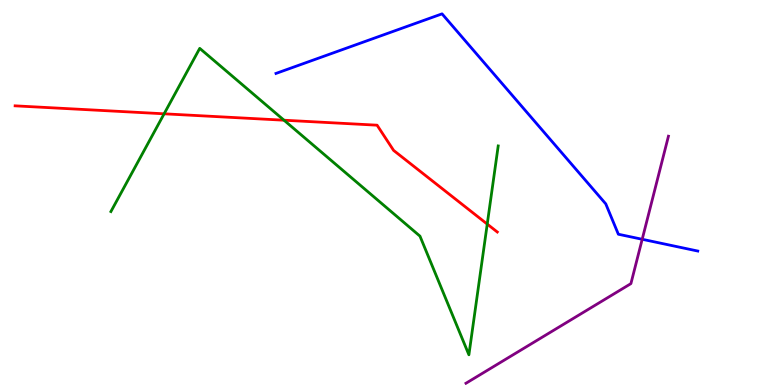[{'lines': ['blue', 'red'], 'intersections': []}, {'lines': ['green', 'red'], 'intersections': [{'x': 2.12, 'y': 7.04}, {'x': 3.66, 'y': 6.88}, {'x': 6.29, 'y': 4.18}]}, {'lines': ['purple', 'red'], 'intersections': []}, {'lines': ['blue', 'green'], 'intersections': []}, {'lines': ['blue', 'purple'], 'intersections': [{'x': 8.29, 'y': 3.78}]}, {'lines': ['green', 'purple'], 'intersections': []}]